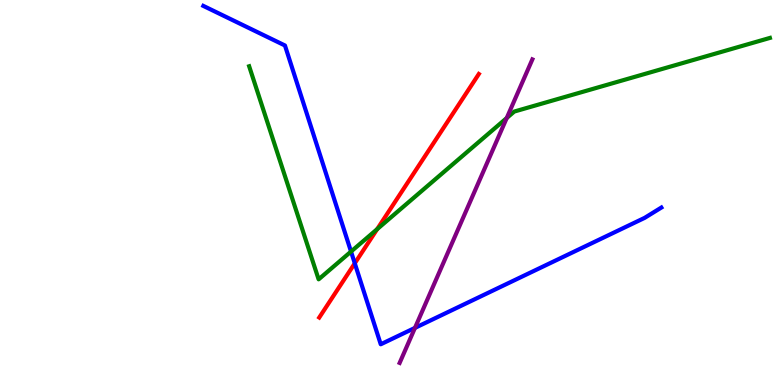[{'lines': ['blue', 'red'], 'intersections': [{'x': 4.58, 'y': 3.16}]}, {'lines': ['green', 'red'], 'intersections': [{'x': 4.87, 'y': 4.05}]}, {'lines': ['purple', 'red'], 'intersections': []}, {'lines': ['blue', 'green'], 'intersections': [{'x': 4.53, 'y': 3.47}]}, {'lines': ['blue', 'purple'], 'intersections': [{'x': 5.35, 'y': 1.48}]}, {'lines': ['green', 'purple'], 'intersections': [{'x': 6.54, 'y': 6.93}]}]